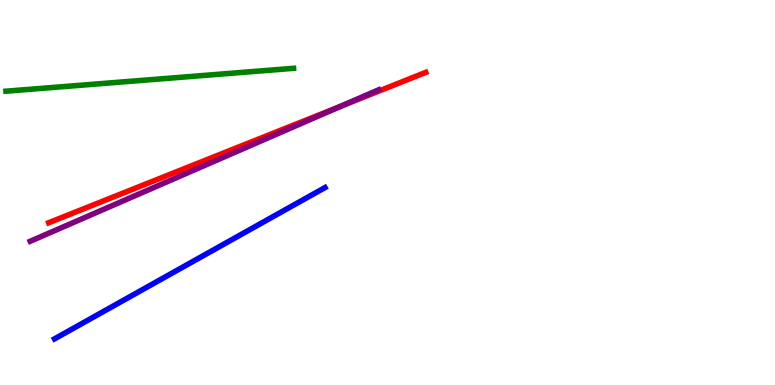[{'lines': ['blue', 'red'], 'intersections': []}, {'lines': ['green', 'red'], 'intersections': []}, {'lines': ['purple', 'red'], 'intersections': [{'x': 4.4, 'y': 7.24}]}, {'lines': ['blue', 'green'], 'intersections': []}, {'lines': ['blue', 'purple'], 'intersections': []}, {'lines': ['green', 'purple'], 'intersections': []}]